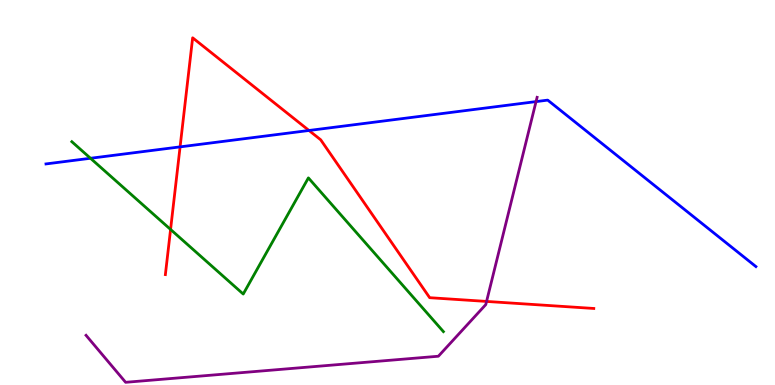[{'lines': ['blue', 'red'], 'intersections': [{'x': 2.32, 'y': 6.19}, {'x': 3.99, 'y': 6.61}]}, {'lines': ['green', 'red'], 'intersections': [{'x': 2.2, 'y': 4.04}]}, {'lines': ['purple', 'red'], 'intersections': [{'x': 6.28, 'y': 2.17}]}, {'lines': ['blue', 'green'], 'intersections': [{'x': 1.17, 'y': 5.89}]}, {'lines': ['blue', 'purple'], 'intersections': [{'x': 6.92, 'y': 7.36}]}, {'lines': ['green', 'purple'], 'intersections': []}]